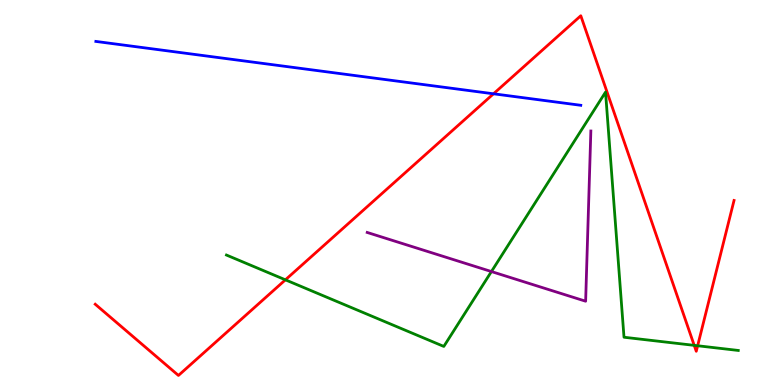[{'lines': ['blue', 'red'], 'intersections': [{'x': 6.37, 'y': 7.56}]}, {'lines': ['green', 'red'], 'intersections': [{'x': 3.68, 'y': 2.73}, {'x': 8.96, 'y': 1.03}, {'x': 9.0, 'y': 1.02}]}, {'lines': ['purple', 'red'], 'intersections': []}, {'lines': ['blue', 'green'], 'intersections': []}, {'lines': ['blue', 'purple'], 'intersections': []}, {'lines': ['green', 'purple'], 'intersections': [{'x': 6.34, 'y': 2.95}]}]